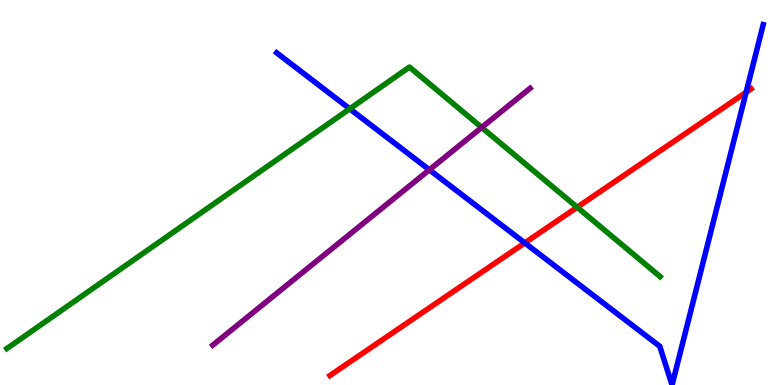[{'lines': ['blue', 'red'], 'intersections': [{'x': 6.77, 'y': 3.69}, {'x': 9.63, 'y': 7.6}]}, {'lines': ['green', 'red'], 'intersections': [{'x': 7.45, 'y': 4.62}]}, {'lines': ['purple', 'red'], 'intersections': []}, {'lines': ['blue', 'green'], 'intersections': [{'x': 4.51, 'y': 7.17}]}, {'lines': ['blue', 'purple'], 'intersections': [{'x': 5.54, 'y': 5.59}]}, {'lines': ['green', 'purple'], 'intersections': [{'x': 6.22, 'y': 6.69}]}]